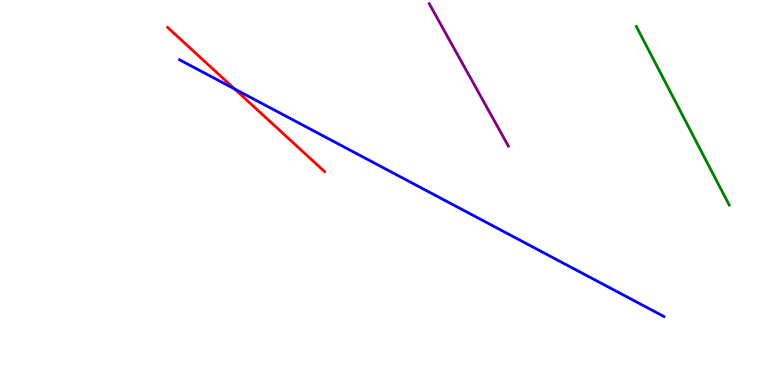[{'lines': ['blue', 'red'], 'intersections': [{'x': 3.03, 'y': 7.69}]}, {'lines': ['green', 'red'], 'intersections': []}, {'lines': ['purple', 'red'], 'intersections': []}, {'lines': ['blue', 'green'], 'intersections': []}, {'lines': ['blue', 'purple'], 'intersections': []}, {'lines': ['green', 'purple'], 'intersections': []}]